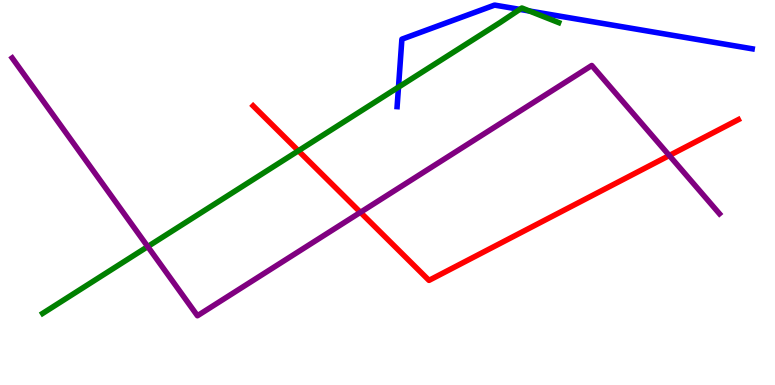[{'lines': ['blue', 'red'], 'intersections': []}, {'lines': ['green', 'red'], 'intersections': [{'x': 3.85, 'y': 6.08}]}, {'lines': ['purple', 'red'], 'intersections': [{'x': 4.65, 'y': 4.49}, {'x': 8.64, 'y': 5.96}]}, {'lines': ['blue', 'green'], 'intersections': [{'x': 5.14, 'y': 7.74}, {'x': 6.71, 'y': 9.76}, {'x': 6.83, 'y': 9.71}]}, {'lines': ['blue', 'purple'], 'intersections': []}, {'lines': ['green', 'purple'], 'intersections': [{'x': 1.91, 'y': 3.6}]}]